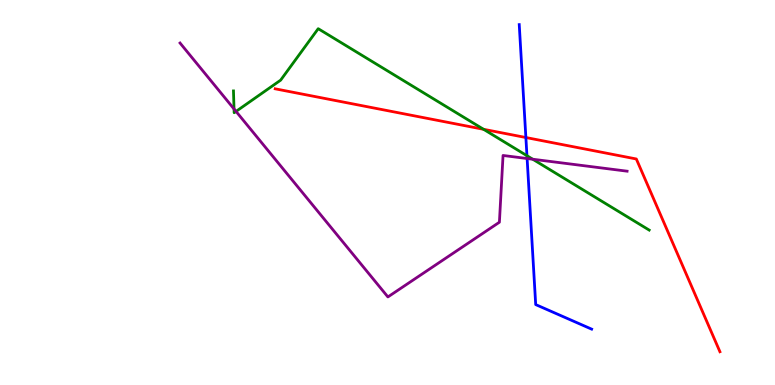[{'lines': ['blue', 'red'], 'intersections': [{'x': 6.79, 'y': 6.43}]}, {'lines': ['green', 'red'], 'intersections': [{'x': 6.24, 'y': 6.64}]}, {'lines': ['purple', 'red'], 'intersections': []}, {'lines': ['blue', 'green'], 'intersections': [{'x': 6.8, 'y': 5.96}]}, {'lines': ['blue', 'purple'], 'intersections': [{'x': 6.8, 'y': 5.88}]}, {'lines': ['green', 'purple'], 'intersections': [{'x': 3.02, 'y': 7.17}, {'x': 3.05, 'y': 7.11}, {'x': 6.87, 'y': 5.86}]}]